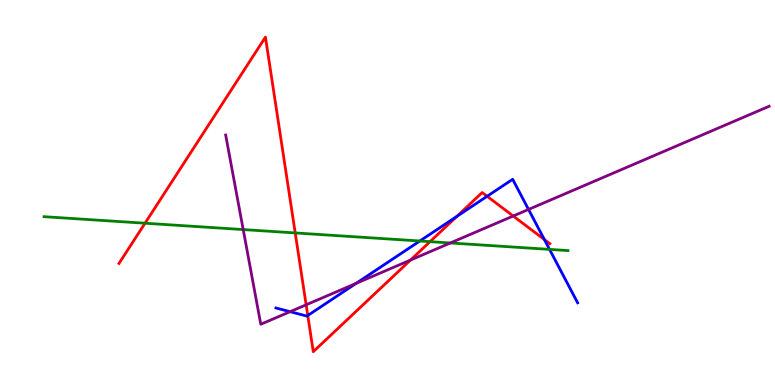[{'lines': ['blue', 'red'], 'intersections': [{'x': 3.97, 'y': 1.81}, {'x': 5.89, 'y': 4.38}, {'x': 6.29, 'y': 4.9}, {'x': 7.02, 'y': 3.78}]}, {'lines': ['green', 'red'], 'intersections': [{'x': 1.87, 'y': 4.2}, {'x': 3.81, 'y': 3.95}, {'x': 5.55, 'y': 3.72}]}, {'lines': ['purple', 'red'], 'intersections': [{'x': 3.95, 'y': 2.08}, {'x': 5.3, 'y': 3.25}, {'x': 6.62, 'y': 4.39}]}, {'lines': ['blue', 'green'], 'intersections': [{'x': 5.42, 'y': 3.74}, {'x': 7.09, 'y': 3.52}]}, {'lines': ['blue', 'purple'], 'intersections': [{'x': 3.74, 'y': 1.9}, {'x': 4.59, 'y': 2.64}, {'x': 6.82, 'y': 4.56}]}, {'lines': ['green', 'purple'], 'intersections': [{'x': 3.14, 'y': 4.04}, {'x': 5.81, 'y': 3.69}]}]